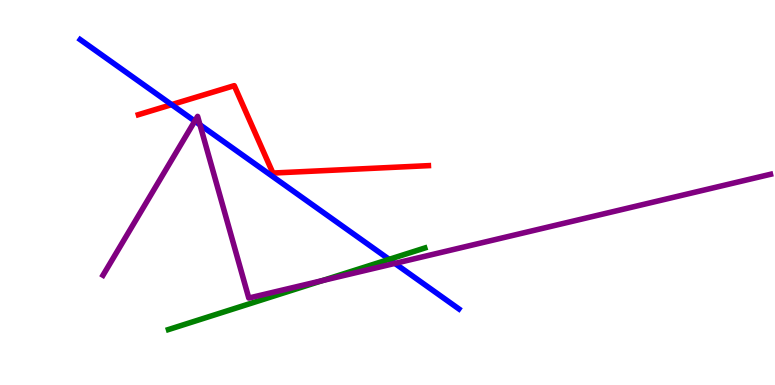[{'lines': ['blue', 'red'], 'intersections': [{'x': 2.21, 'y': 7.28}]}, {'lines': ['green', 'red'], 'intersections': []}, {'lines': ['purple', 'red'], 'intersections': []}, {'lines': ['blue', 'green'], 'intersections': [{'x': 5.02, 'y': 3.26}]}, {'lines': ['blue', 'purple'], 'intersections': [{'x': 2.51, 'y': 6.85}, {'x': 2.58, 'y': 6.76}, {'x': 5.1, 'y': 3.16}]}, {'lines': ['green', 'purple'], 'intersections': [{'x': 4.16, 'y': 2.71}]}]